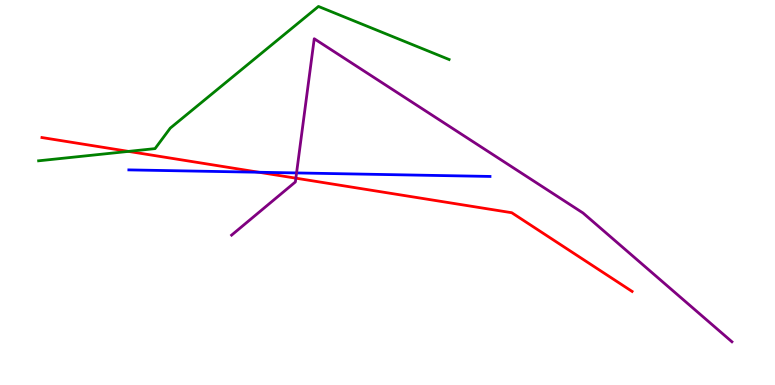[{'lines': ['blue', 'red'], 'intersections': [{'x': 3.34, 'y': 5.53}]}, {'lines': ['green', 'red'], 'intersections': [{'x': 1.66, 'y': 6.07}]}, {'lines': ['purple', 'red'], 'intersections': [{'x': 3.82, 'y': 5.37}]}, {'lines': ['blue', 'green'], 'intersections': []}, {'lines': ['blue', 'purple'], 'intersections': [{'x': 3.83, 'y': 5.51}]}, {'lines': ['green', 'purple'], 'intersections': []}]